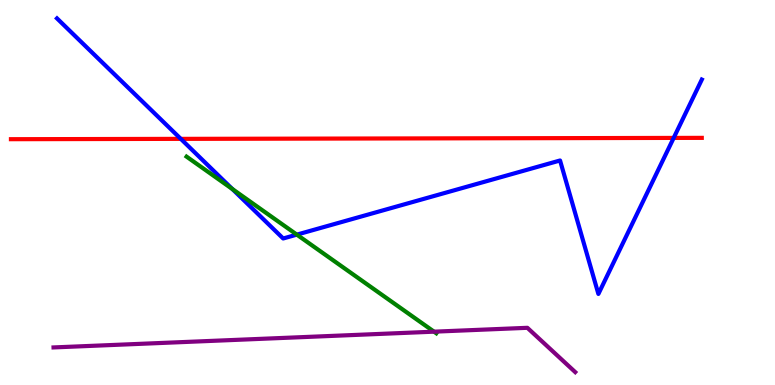[{'lines': ['blue', 'red'], 'intersections': [{'x': 2.33, 'y': 6.39}, {'x': 8.69, 'y': 6.42}]}, {'lines': ['green', 'red'], 'intersections': []}, {'lines': ['purple', 'red'], 'intersections': []}, {'lines': ['blue', 'green'], 'intersections': [{'x': 3.0, 'y': 5.09}, {'x': 3.83, 'y': 3.91}]}, {'lines': ['blue', 'purple'], 'intersections': []}, {'lines': ['green', 'purple'], 'intersections': [{'x': 5.6, 'y': 1.39}]}]